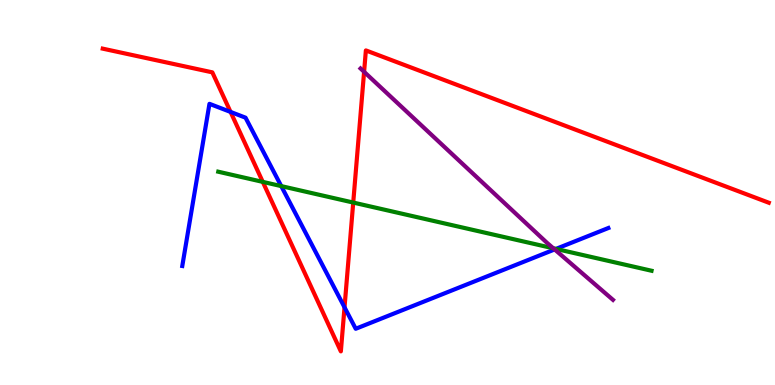[{'lines': ['blue', 'red'], 'intersections': [{'x': 2.97, 'y': 7.09}, {'x': 4.45, 'y': 2.02}]}, {'lines': ['green', 'red'], 'intersections': [{'x': 3.39, 'y': 5.28}, {'x': 4.56, 'y': 4.74}]}, {'lines': ['purple', 'red'], 'intersections': [{'x': 4.7, 'y': 8.13}]}, {'lines': ['blue', 'green'], 'intersections': [{'x': 3.63, 'y': 5.17}, {'x': 7.17, 'y': 3.54}]}, {'lines': ['blue', 'purple'], 'intersections': [{'x': 7.16, 'y': 3.52}]}, {'lines': ['green', 'purple'], 'intersections': [{'x': 7.14, 'y': 3.55}]}]